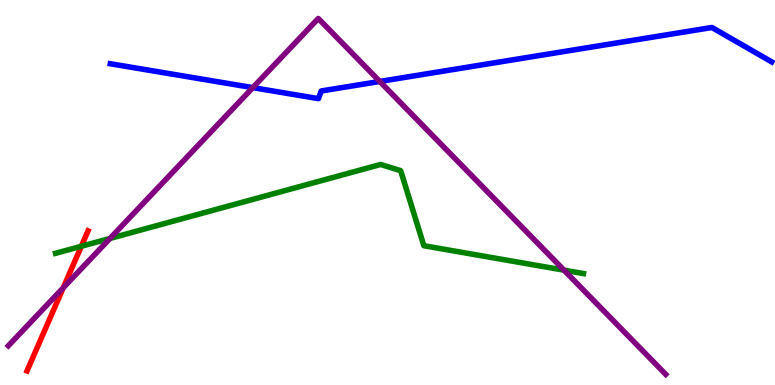[{'lines': ['blue', 'red'], 'intersections': []}, {'lines': ['green', 'red'], 'intersections': [{'x': 1.05, 'y': 3.6}]}, {'lines': ['purple', 'red'], 'intersections': [{'x': 0.816, 'y': 2.52}]}, {'lines': ['blue', 'green'], 'intersections': []}, {'lines': ['blue', 'purple'], 'intersections': [{'x': 3.26, 'y': 7.72}, {'x': 4.9, 'y': 7.88}]}, {'lines': ['green', 'purple'], 'intersections': [{'x': 1.42, 'y': 3.81}, {'x': 7.28, 'y': 2.98}]}]